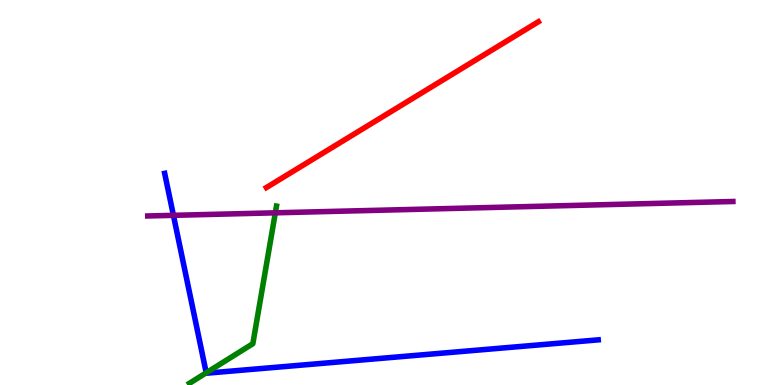[{'lines': ['blue', 'red'], 'intersections': []}, {'lines': ['green', 'red'], 'intersections': []}, {'lines': ['purple', 'red'], 'intersections': []}, {'lines': ['blue', 'green'], 'intersections': [{'x': 2.66, 'y': 0.317}]}, {'lines': ['blue', 'purple'], 'intersections': [{'x': 2.24, 'y': 4.41}]}, {'lines': ['green', 'purple'], 'intersections': [{'x': 3.55, 'y': 4.47}]}]